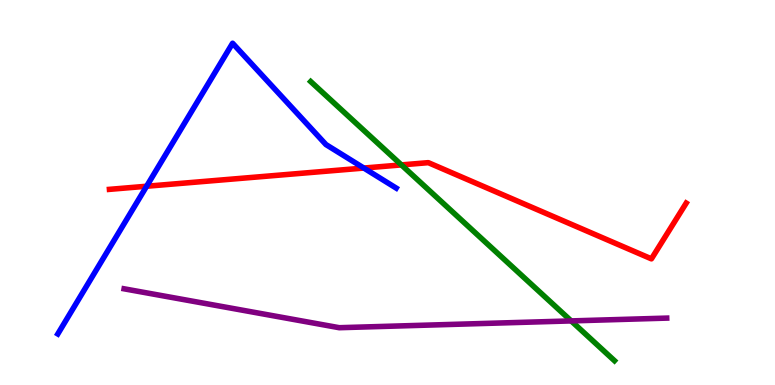[{'lines': ['blue', 'red'], 'intersections': [{'x': 1.89, 'y': 5.16}, {'x': 4.69, 'y': 5.63}]}, {'lines': ['green', 'red'], 'intersections': [{'x': 5.18, 'y': 5.72}]}, {'lines': ['purple', 'red'], 'intersections': []}, {'lines': ['blue', 'green'], 'intersections': []}, {'lines': ['blue', 'purple'], 'intersections': []}, {'lines': ['green', 'purple'], 'intersections': [{'x': 7.37, 'y': 1.66}]}]